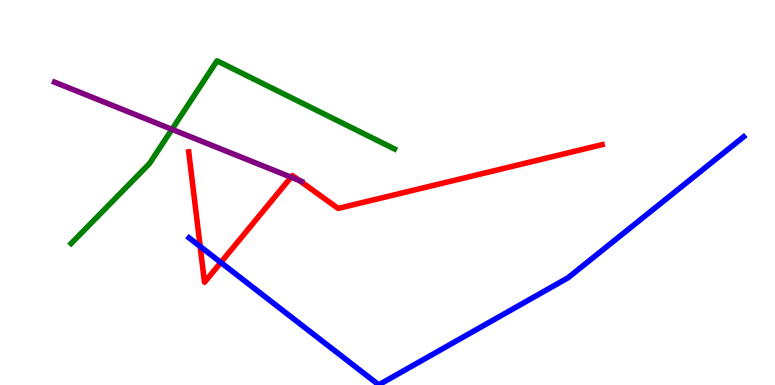[{'lines': ['blue', 'red'], 'intersections': [{'x': 2.58, 'y': 3.6}, {'x': 2.85, 'y': 3.18}]}, {'lines': ['green', 'red'], 'intersections': []}, {'lines': ['purple', 'red'], 'intersections': [{'x': 3.76, 'y': 5.4}, {'x': 3.86, 'y': 5.31}]}, {'lines': ['blue', 'green'], 'intersections': []}, {'lines': ['blue', 'purple'], 'intersections': []}, {'lines': ['green', 'purple'], 'intersections': [{'x': 2.22, 'y': 6.64}]}]